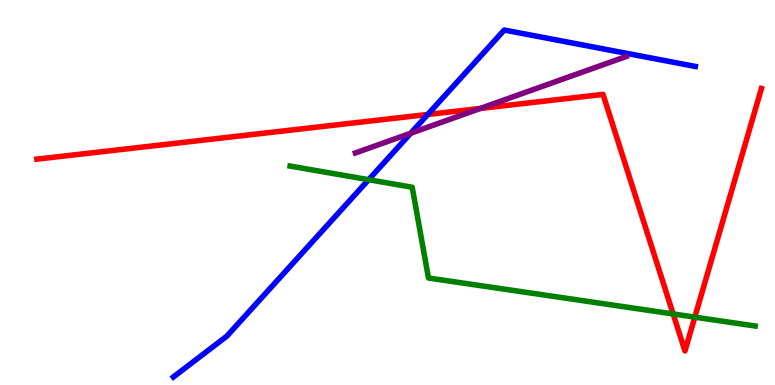[{'lines': ['blue', 'red'], 'intersections': [{'x': 5.52, 'y': 7.03}]}, {'lines': ['green', 'red'], 'intersections': [{'x': 8.69, 'y': 1.85}, {'x': 8.97, 'y': 1.76}]}, {'lines': ['purple', 'red'], 'intersections': [{'x': 6.2, 'y': 7.18}]}, {'lines': ['blue', 'green'], 'intersections': [{'x': 4.76, 'y': 5.33}]}, {'lines': ['blue', 'purple'], 'intersections': [{'x': 5.3, 'y': 6.54}]}, {'lines': ['green', 'purple'], 'intersections': []}]